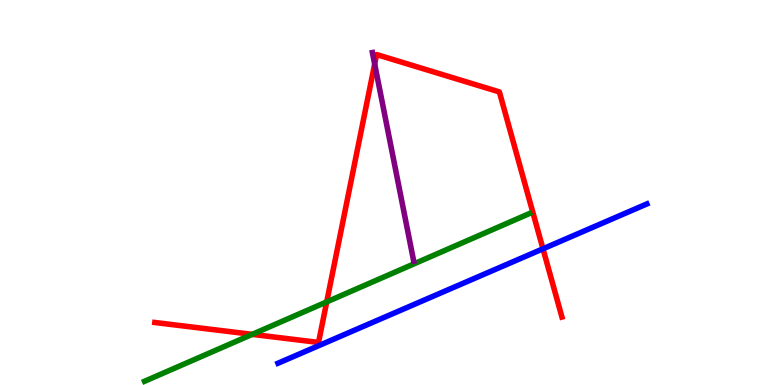[{'lines': ['blue', 'red'], 'intersections': [{'x': 7.01, 'y': 3.54}]}, {'lines': ['green', 'red'], 'intersections': [{'x': 3.25, 'y': 1.32}, {'x': 4.22, 'y': 2.16}]}, {'lines': ['purple', 'red'], 'intersections': [{'x': 4.83, 'y': 8.34}]}, {'lines': ['blue', 'green'], 'intersections': []}, {'lines': ['blue', 'purple'], 'intersections': []}, {'lines': ['green', 'purple'], 'intersections': []}]